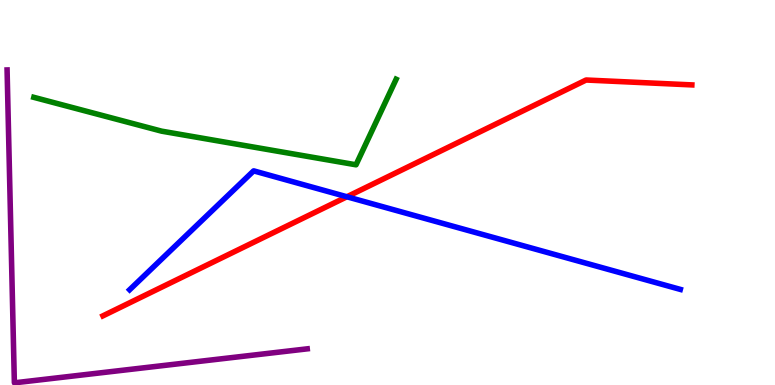[{'lines': ['blue', 'red'], 'intersections': [{'x': 4.48, 'y': 4.89}]}, {'lines': ['green', 'red'], 'intersections': []}, {'lines': ['purple', 'red'], 'intersections': []}, {'lines': ['blue', 'green'], 'intersections': []}, {'lines': ['blue', 'purple'], 'intersections': []}, {'lines': ['green', 'purple'], 'intersections': []}]